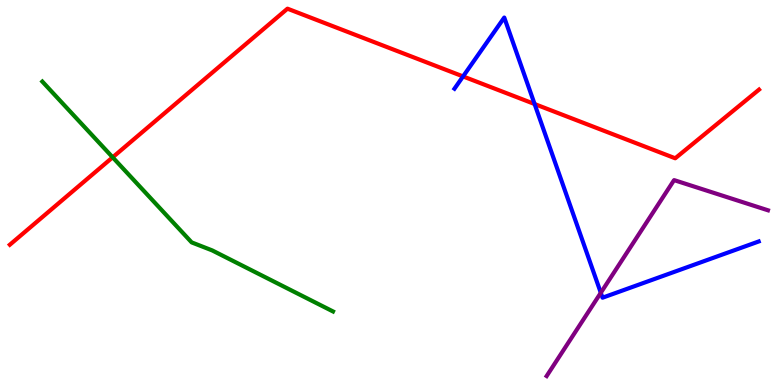[{'lines': ['blue', 'red'], 'intersections': [{'x': 5.97, 'y': 8.02}, {'x': 6.9, 'y': 7.3}]}, {'lines': ['green', 'red'], 'intersections': [{'x': 1.45, 'y': 5.91}]}, {'lines': ['purple', 'red'], 'intersections': []}, {'lines': ['blue', 'green'], 'intersections': []}, {'lines': ['blue', 'purple'], 'intersections': [{'x': 7.75, 'y': 2.4}]}, {'lines': ['green', 'purple'], 'intersections': []}]